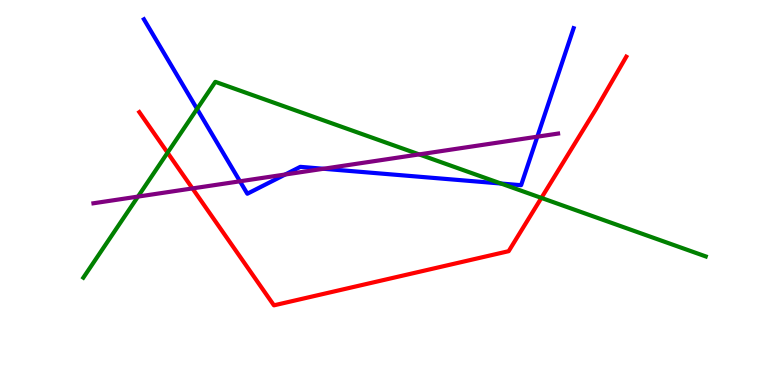[{'lines': ['blue', 'red'], 'intersections': []}, {'lines': ['green', 'red'], 'intersections': [{'x': 2.16, 'y': 6.03}, {'x': 6.99, 'y': 4.86}]}, {'lines': ['purple', 'red'], 'intersections': [{'x': 2.48, 'y': 5.11}]}, {'lines': ['blue', 'green'], 'intersections': [{'x': 2.54, 'y': 7.17}, {'x': 6.46, 'y': 5.23}]}, {'lines': ['blue', 'purple'], 'intersections': [{'x': 3.1, 'y': 5.29}, {'x': 3.68, 'y': 5.47}, {'x': 4.17, 'y': 5.62}, {'x': 6.93, 'y': 6.45}]}, {'lines': ['green', 'purple'], 'intersections': [{'x': 1.78, 'y': 4.89}, {'x': 5.41, 'y': 5.99}]}]